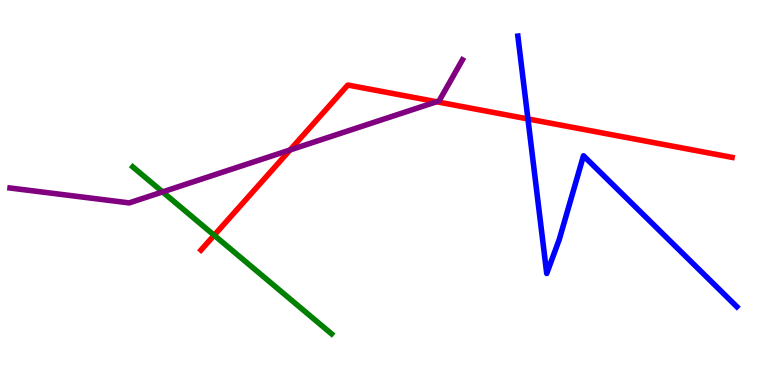[{'lines': ['blue', 'red'], 'intersections': [{'x': 6.81, 'y': 6.91}]}, {'lines': ['green', 'red'], 'intersections': [{'x': 2.76, 'y': 3.89}]}, {'lines': ['purple', 'red'], 'intersections': [{'x': 3.74, 'y': 6.11}, {'x': 5.63, 'y': 7.36}]}, {'lines': ['blue', 'green'], 'intersections': []}, {'lines': ['blue', 'purple'], 'intersections': []}, {'lines': ['green', 'purple'], 'intersections': [{'x': 2.1, 'y': 5.02}]}]